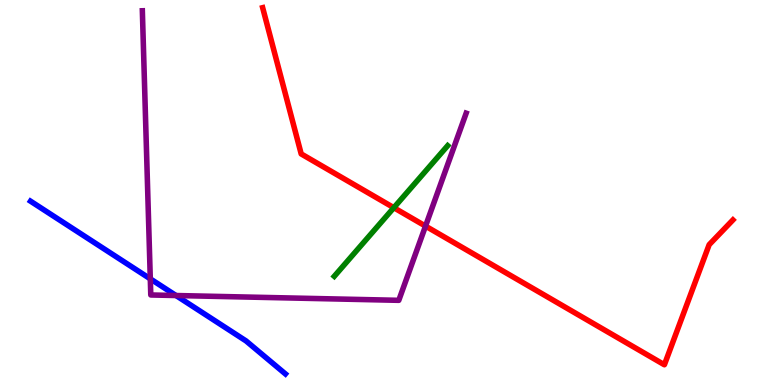[{'lines': ['blue', 'red'], 'intersections': []}, {'lines': ['green', 'red'], 'intersections': [{'x': 5.08, 'y': 4.61}]}, {'lines': ['purple', 'red'], 'intersections': [{'x': 5.49, 'y': 4.13}]}, {'lines': ['blue', 'green'], 'intersections': []}, {'lines': ['blue', 'purple'], 'intersections': [{'x': 1.94, 'y': 2.76}, {'x': 2.27, 'y': 2.32}]}, {'lines': ['green', 'purple'], 'intersections': []}]